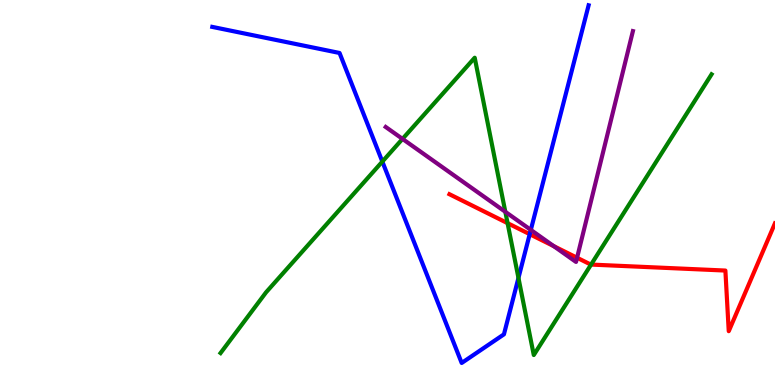[{'lines': ['blue', 'red'], 'intersections': [{'x': 6.84, 'y': 3.92}]}, {'lines': ['green', 'red'], 'intersections': [{'x': 6.55, 'y': 4.2}, {'x': 7.63, 'y': 3.13}]}, {'lines': ['purple', 'red'], 'intersections': [{'x': 7.14, 'y': 3.61}, {'x': 7.45, 'y': 3.31}]}, {'lines': ['blue', 'green'], 'intersections': [{'x': 4.93, 'y': 5.8}, {'x': 6.69, 'y': 2.78}]}, {'lines': ['blue', 'purple'], 'intersections': [{'x': 6.85, 'y': 4.03}]}, {'lines': ['green', 'purple'], 'intersections': [{'x': 5.19, 'y': 6.39}, {'x': 6.52, 'y': 4.5}]}]